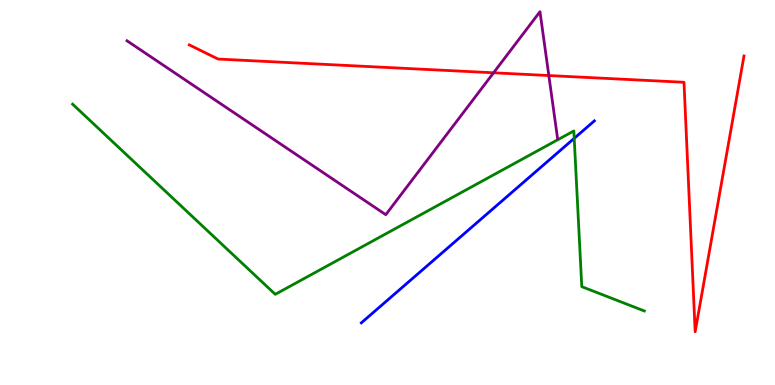[{'lines': ['blue', 'red'], 'intersections': []}, {'lines': ['green', 'red'], 'intersections': []}, {'lines': ['purple', 'red'], 'intersections': [{'x': 6.37, 'y': 8.11}, {'x': 7.08, 'y': 8.04}]}, {'lines': ['blue', 'green'], 'intersections': [{'x': 7.41, 'y': 6.41}]}, {'lines': ['blue', 'purple'], 'intersections': []}, {'lines': ['green', 'purple'], 'intersections': []}]